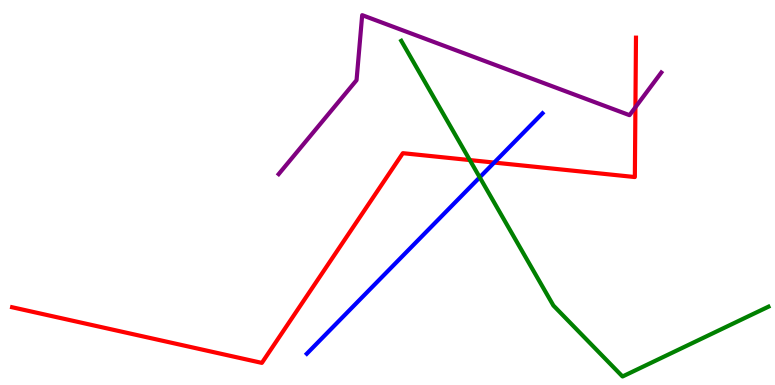[{'lines': ['blue', 'red'], 'intersections': [{'x': 6.38, 'y': 5.78}]}, {'lines': ['green', 'red'], 'intersections': [{'x': 6.06, 'y': 5.84}]}, {'lines': ['purple', 'red'], 'intersections': [{'x': 8.2, 'y': 7.21}]}, {'lines': ['blue', 'green'], 'intersections': [{'x': 6.19, 'y': 5.39}]}, {'lines': ['blue', 'purple'], 'intersections': []}, {'lines': ['green', 'purple'], 'intersections': []}]